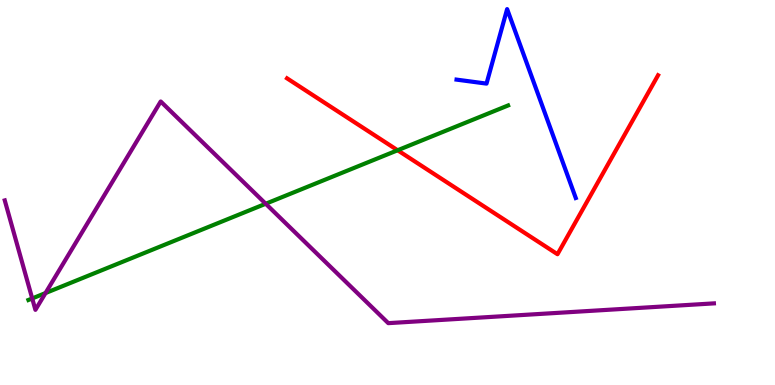[{'lines': ['blue', 'red'], 'intersections': []}, {'lines': ['green', 'red'], 'intersections': [{'x': 5.13, 'y': 6.1}]}, {'lines': ['purple', 'red'], 'intersections': []}, {'lines': ['blue', 'green'], 'intersections': []}, {'lines': ['blue', 'purple'], 'intersections': []}, {'lines': ['green', 'purple'], 'intersections': [{'x': 0.416, 'y': 2.25}, {'x': 0.587, 'y': 2.39}, {'x': 3.43, 'y': 4.71}]}]